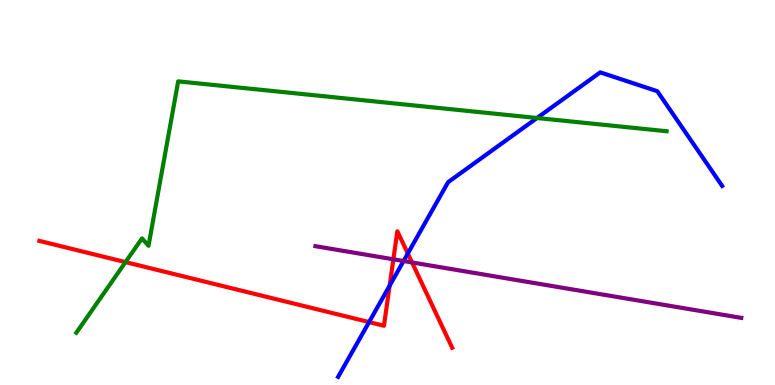[{'lines': ['blue', 'red'], 'intersections': [{'x': 4.76, 'y': 1.63}, {'x': 5.03, 'y': 2.58}, {'x': 5.26, 'y': 3.42}]}, {'lines': ['green', 'red'], 'intersections': [{'x': 1.62, 'y': 3.19}]}, {'lines': ['purple', 'red'], 'intersections': [{'x': 5.08, 'y': 3.26}, {'x': 5.32, 'y': 3.18}]}, {'lines': ['blue', 'green'], 'intersections': [{'x': 6.93, 'y': 6.94}]}, {'lines': ['blue', 'purple'], 'intersections': [{'x': 5.21, 'y': 3.22}]}, {'lines': ['green', 'purple'], 'intersections': []}]